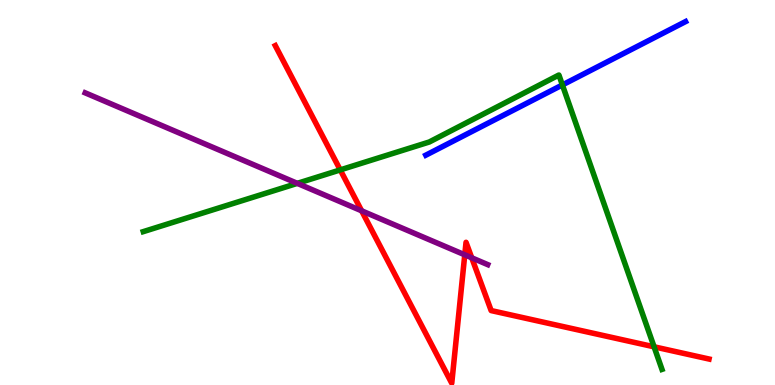[{'lines': ['blue', 'red'], 'intersections': []}, {'lines': ['green', 'red'], 'intersections': [{'x': 4.39, 'y': 5.59}, {'x': 8.44, 'y': 0.992}]}, {'lines': ['purple', 'red'], 'intersections': [{'x': 4.67, 'y': 4.52}, {'x': 6.0, 'y': 3.38}, {'x': 6.09, 'y': 3.3}]}, {'lines': ['blue', 'green'], 'intersections': [{'x': 7.26, 'y': 7.79}]}, {'lines': ['blue', 'purple'], 'intersections': []}, {'lines': ['green', 'purple'], 'intersections': [{'x': 3.84, 'y': 5.24}]}]